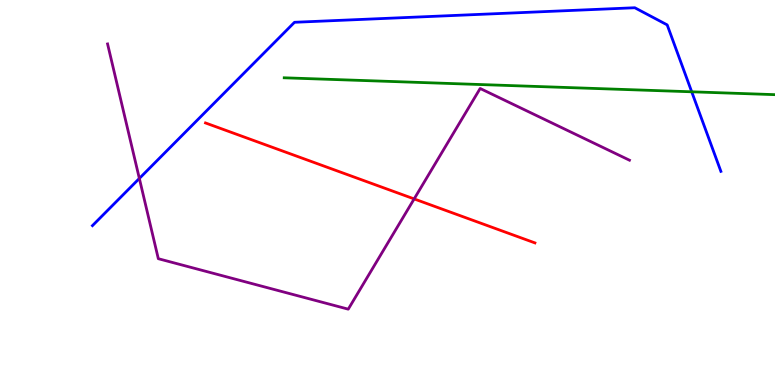[{'lines': ['blue', 'red'], 'intersections': []}, {'lines': ['green', 'red'], 'intersections': []}, {'lines': ['purple', 'red'], 'intersections': [{'x': 5.34, 'y': 4.83}]}, {'lines': ['blue', 'green'], 'intersections': [{'x': 8.93, 'y': 7.62}]}, {'lines': ['blue', 'purple'], 'intersections': [{'x': 1.8, 'y': 5.37}]}, {'lines': ['green', 'purple'], 'intersections': []}]